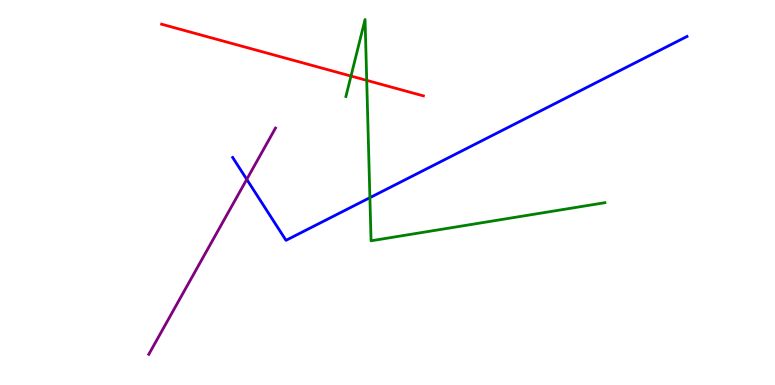[{'lines': ['blue', 'red'], 'intersections': []}, {'lines': ['green', 'red'], 'intersections': [{'x': 4.53, 'y': 8.02}, {'x': 4.73, 'y': 7.91}]}, {'lines': ['purple', 'red'], 'intersections': []}, {'lines': ['blue', 'green'], 'intersections': [{'x': 4.77, 'y': 4.87}]}, {'lines': ['blue', 'purple'], 'intersections': [{'x': 3.18, 'y': 5.34}]}, {'lines': ['green', 'purple'], 'intersections': []}]